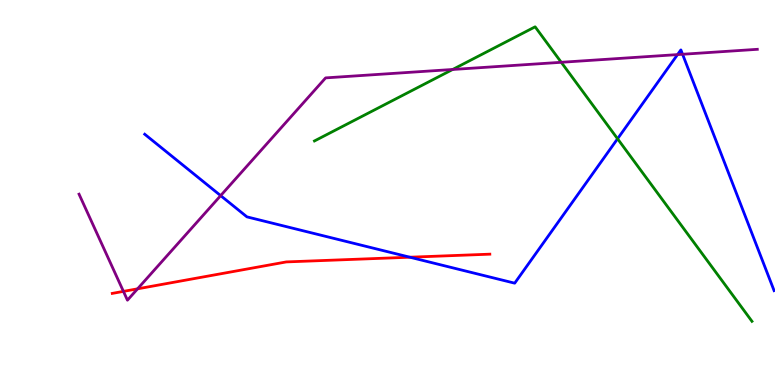[{'lines': ['blue', 'red'], 'intersections': [{'x': 5.29, 'y': 3.32}]}, {'lines': ['green', 'red'], 'intersections': []}, {'lines': ['purple', 'red'], 'intersections': [{'x': 1.59, 'y': 2.43}, {'x': 1.78, 'y': 2.5}]}, {'lines': ['blue', 'green'], 'intersections': [{'x': 7.97, 'y': 6.4}]}, {'lines': ['blue', 'purple'], 'intersections': [{'x': 2.85, 'y': 4.92}, {'x': 8.74, 'y': 8.58}, {'x': 8.81, 'y': 8.59}]}, {'lines': ['green', 'purple'], 'intersections': [{'x': 5.84, 'y': 8.2}, {'x': 7.24, 'y': 8.38}]}]